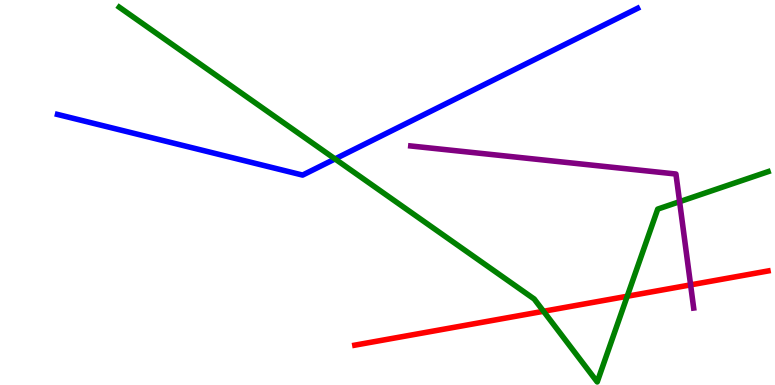[{'lines': ['blue', 'red'], 'intersections': []}, {'lines': ['green', 'red'], 'intersections': [{'x': 7.01, 'y': 1.91}, {'x': 8.09, 'y': 2.31}]}, {'lines': ['purple', 'red'], 'intersections': [{'x': 8.91, 'y': 2.6}]}, {'lines': ['blue', 'green'], 'intersections': [{'x': 4.32, 'y': 5.87}]}, {'lines': ['blue', 'purple'], 'intersections': []}, {'lines': ['green', 'purple'], 'intersections': [{'x': 8.77, 'y': 4.76}]}]